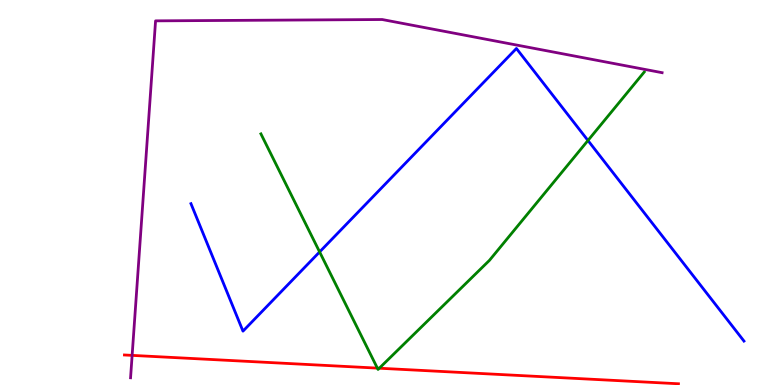[{'lines': ['blue', 'red'], 'intersections': []}, {'lines': ['green', 'red'], 'intersections': [{'x': 4.87, 'y': 0.438}, {'x': 4.89, 'y': 0.436}]}, {'lines': ['purple', 'red'], 'intersections': [{'x': 1.7, 'y': 0.769}]}, {'lines': ['blue', 'green'], 'intersections': [{'x': 4.12, 'y': 3.46}, {'x': 7.59, 'y': 6.35}]}, {'lines': ['blue', 'purple'], 'intersections': []}, {'lines': ['green', 'purple'], 'intersections': []}]